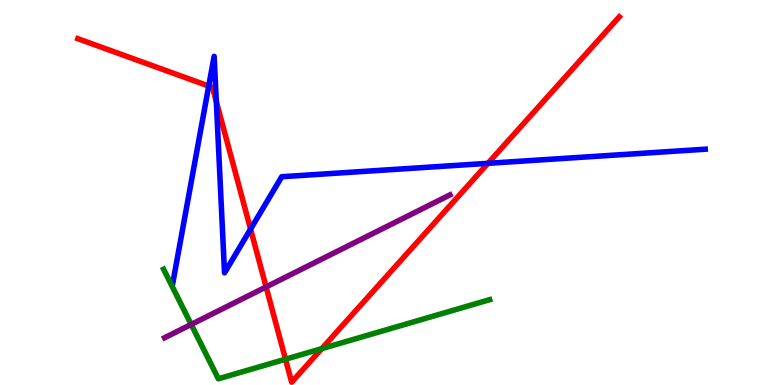[{'lines': ['blue', 'red'], 'intersections': [{'x': 2.69, 'y': 7.77}, {'x': 2.79, 'y': 7.36}, {'x': 3.23, 'y': 4.05}, {'x': 6.3, 'y': 5.76}]}, {'lines': ['green', 'red'], 'intersections': [{'x': 3.68, 'y': 0.67}, {'x': 4.15, 'y': 0.944}]}, {'lines': ['purple', 'red'], 'intersections': [{'x': 3.43, 'y': 2.55}]}, {'lines': ['blue', 'green'], 'intersections': []}, {'lines': ['blue', 'purple'], 'intersections': []}, {'lines': ['green', 'purple'], 'intersections': [{'x': 2.47, 'y': 1.57}]}]